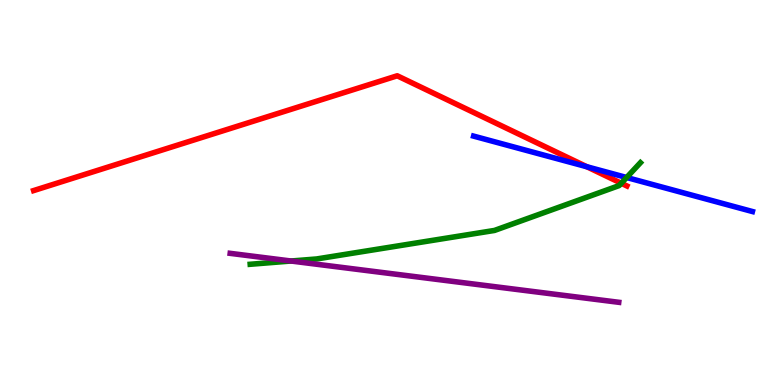[{'lines': ['blue', 'red'], 'intersections': [{'x': 7.57, 'y': 5.67}]}, {'lines': ['green', 'red'], 'intersections': [{'x': 8.02, 'y': 5.24}]}, {'lines': ['purple', 'red'], 'intersections': []}, {'lines': ['blue', 'green'], 'intersections': [{'x': 8.09, 'y': 5.39}]}, {'lines': ['blue', 'purple'], 'intersections': []}, {'lines': ['green', 'purple'], 'intersections': [{'x': 3.76, 'y': 3.22}]}]